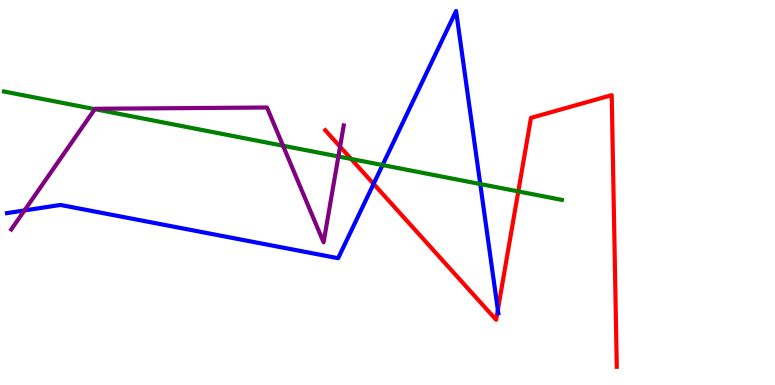[{'lines': ['blue', 'red'], 'intersections': [{'x': 4.82, 'y': 5.22}, {'x': 6.42, 'y': 1.95}]}, {'lines': ['green', 'red'], 'intersections': [{'x': 4.53, 'y': 5.87}, {'x': 6.69, 'y': 5.03}]}, {'lines': ['purple', 'red'], 'intersections': [{'x': 4.39, 'y': 6.19}]}, {'lines': ['blue', 'green'], 'intersections': [{'x': 4.94, 'y': 5.71}, {'x': 6.2, 'y': 5.22}]}, {'lines': ['blue', 'purple'], 'intersections': [{'x': 0.316, 'y': 4.53}]}, {'lines': ['green', 'purple'], 'intersections': [{'x': 1.22, 'y': 7.16}, {'x': 3.65, 'y': 6.22}, {'x': 4.37, 'y': 5.94}]}]